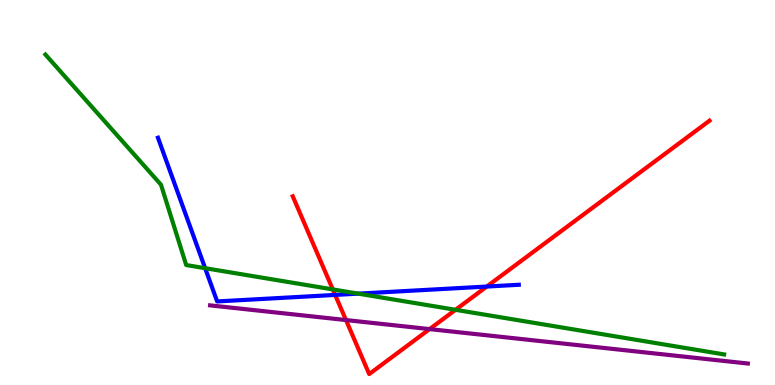[{'lines': ['blue', 'red'], 'intersections': [{'x': 4.32, 'y': 2.34}, {'x': 6.28, 'y': 2.56}]}, {'lines': ['green', 'red'], 'intersections': [{'x': 4.29, 'y': 2.48}, {'x': 5.88, 'y': 1.95}]}, {'lines': ['purple', 'red'], 'intersections': [{'x': 4.46, 'y': 1.69}, {'x': 5.54, 'y': 1.45}]}, {'lines': ['blue', 'green'], 'intersections': [{'x': 2.65, 'y': 3.03}, {'x': 4.62, 'y': 2.37}]}, {'lines': ['blue', 'purple'], 'intersections': []}, {'lines': ['green', 'purple'], 'intersections': []}]